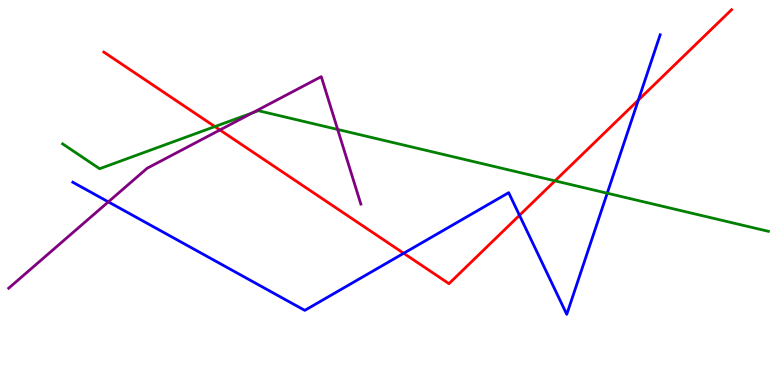[{'lines': ['blue', 'red'], 'intersections': [{'x': 5.21, 'y': 3.42}, {'x': 6.7, 'y': 4.41}, {'x': 8.24, 'y': 7.4}]}, {'lines': ['green', 'red'], 'intersections': [{'x': 2.77, 'y': 6.71}, {'x': 7.16, 'y': 5.3}]}, {'lines': ['purple', 'red'], 'intersections': [{'x': 2.84, 'y': 6.62}]}, {'lines': ['blue', 'green'], 'intersections': [{'x': 7.84, 'y': 4.98}]}, {'lines': ['blue', 'purple'], 'intersections': [{'x': 1.4, 'y': 4.76}]}, {'lines': ['green', 'purple'], 'intersections': [{'x': 3.26, 'y': 7.07}, {'x': 4.36, 'y': 6.64}]}]